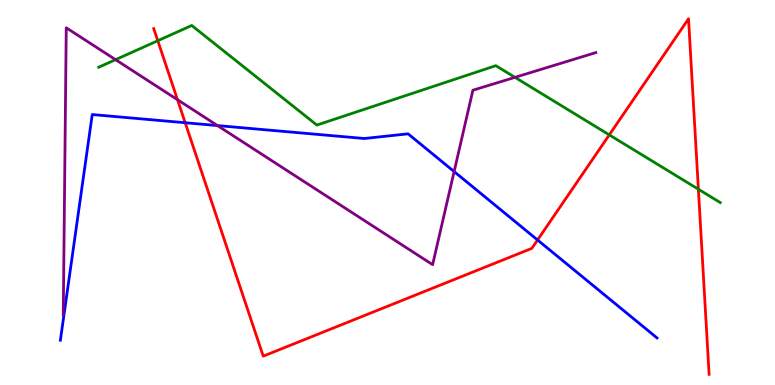[{'lines': ['blue', 'red'], 'intersections': [{'x': 2.39, 'y': 6.81}, {'x': 6.94, 'y': 3.77}]}, {'lines': ['green', 'red'], 'intersections': [{'x': 2.04, 'y': 8.94}, {'x': 7.86, 'y': 6.5}, {'x': 9.01, 'y': 5.08}]}, {'lines': ['purple', 'red'], 'intersections': [{'x': 2.29, 'y': 7.41}]}, {'lines': ['blue', 'green'], 'intersections': []}, {'lines': ['blue', 'purple'], 'intersections': [{'x': 2.81, 'y': 6.74}, {'x': 5.86, 'y': 5.54}]}, {'lines': ['green', 'purple'], 'intersections': [{'x': 1.49, 'y': 8.45}, {'x': 6.64, 'y': 7.99}]}]